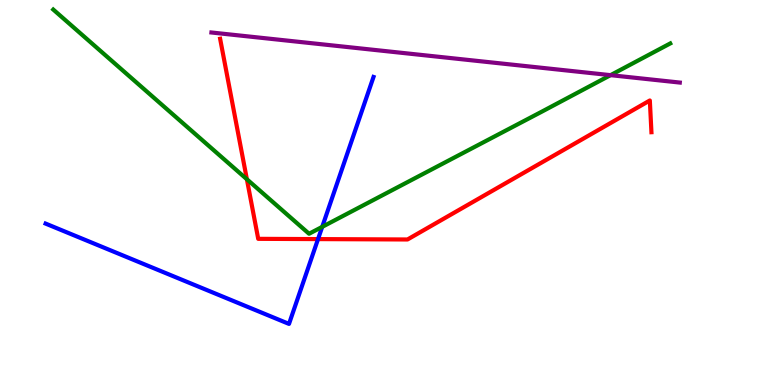[{'lines': ['blue', 'red'], 'intersections': [{'x': 4.1, 'y': 3.79}]}, {'lines': ['green', 'red'], 'intersections': [{'x': 3.19, 'y': 5.34}]}, {'lines': ['purple', 'red'], 'intersections': []}, {'lines': ['blue', 'green'], 'intersections': [{'x': 4.16, 'y': 4.11}]}, {'lines': ['blue', 'purple'], 'intersections': []}, {'lines': ['green', 'purple'], 'intersections': [{'x': 7.88, 'y': 8.05}]}]